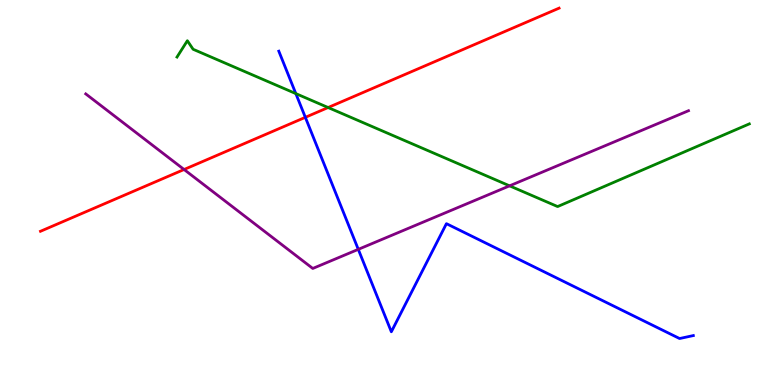[{'lines': ['blue', 'red'], 'intersections': [{'x': 3.94, 'y': 6.95}]}, {'lines': ['green', 'red'], 'intersections': [{'x': 4.23, 'y': 7.21}]}, {'lines': ['purple', 'red'], 'intersections': [{'x': 2.38, 'y': 5.6}]}, {'lines': ['blue', 'green'], 'intersections': [{'x': 3.82, 'y': 7.57}]}, {'lines': ['blue', 'purple'], 'intersections': [{'x': 4.62, 'y': 3.52}]}, {'lines': ['green', 'purple'], 'intersections': [{'x': 6.58, 'y': 5.17}]}]